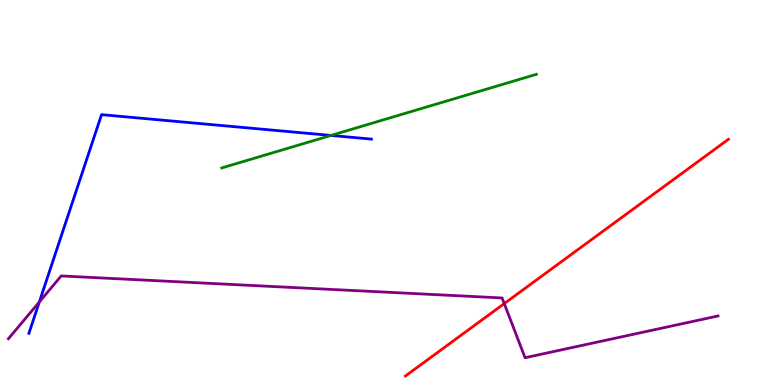[{'lines': ['blue', 'red'], 'intersections': []}, {'lines': ['green', 'red'], 'intersections': []}, {'lines': ['purple', 'red'], 'intersections': [{'x': 6.51, 'y': 2.11}]}, {'lines': ['blue', 'green'], 'intersections': [{'x': 4.27, 'y': 6.48}]}, {'lines': ['blue', 'purple'], 'intersections': [{'x': 0.508, 'y': 2.16}]}, {'lines': ['green', 'purple'], 'intersections': []}]